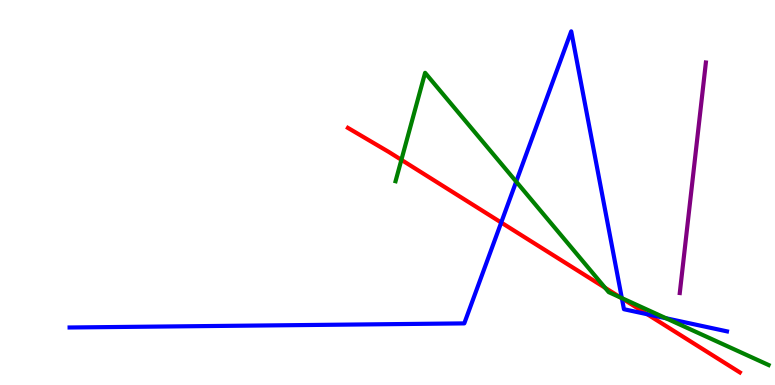[{'lines': ['blue', 'red'], 'intersections': [{'x': 6.47, 'y': 4.22}, {'x': 8.02, 'y': 2.25}, {'x': 8.35, 'y': 1.84}]}, {'lines': ['green', 'red'], 'intersections': [{'x': 5.18, 'y': 5.85}, {'x': 7.81, 'y': 2.53}, {'x': 8.01, 'y': 2.27}]}, {'lines': ['purple', 'red'], 'intersections': []}, {'lines': ['blue', 'green'], 'intersections': [{'x': 6.66, 'y': 5.28}, {'x': 8.02, 'y': 2.26}, {'x': 8.59, 'y': 1.73}]}, {'lines': ['blue', 'purple'], 'intersections': []}, {'lines': ['green', 'purple'], 'intersections': []}]